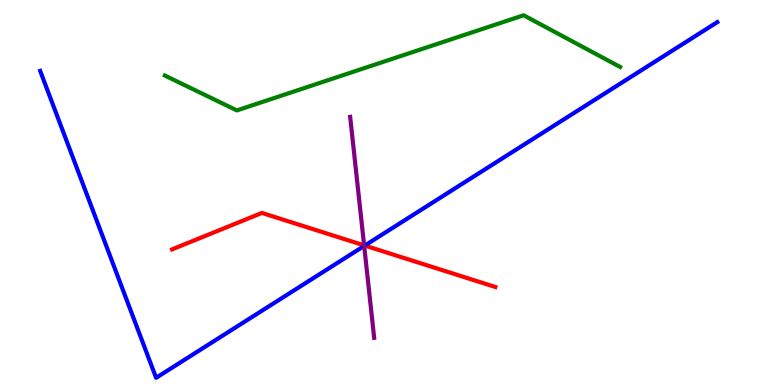[{'lines': ['blue', 'red'], 'intersections': [{'x': 4.71, 'y': 3.62}]}, {'lines': ['green', 'red'], 'intersections': []}, {'lines': ['purple', 'red'], 'intersections': [{'x': 4.7, 'y': 3.63}]}, {'lines': ['blue', 'green'], 'intersections': []}, {'lines': ['blue', 'purple'], 'intersections': [{'x': 4.7, 'y': 3.61}]}, {'lines': ['green', 'purple'], 'intersections': []}]